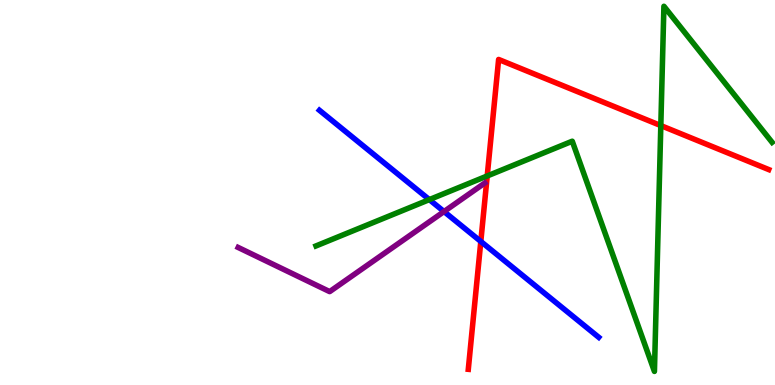[{'lines': ['blue', 'red'], 'intersections': [{'x': 6.2, 'y': 3.73}]}, {'lines': ['green', 'red'], 'intersections': [{'x': 6.29, 'y': 5.43}, {'x': 8.53, 'y': 6.74}]}, {'lines': ['purple', 'red'], 'intersections': []}, {'lines': ['blue', 'green'], 'intersections': [{'x': 5.54, 'y': 4.82}]}, {'lines': ['blue', 'purple'], 'intersections': [{'x': 5.73, 'y': 4.51}]}, {'lines': ['green', 'purple'], 'intersections': []}]